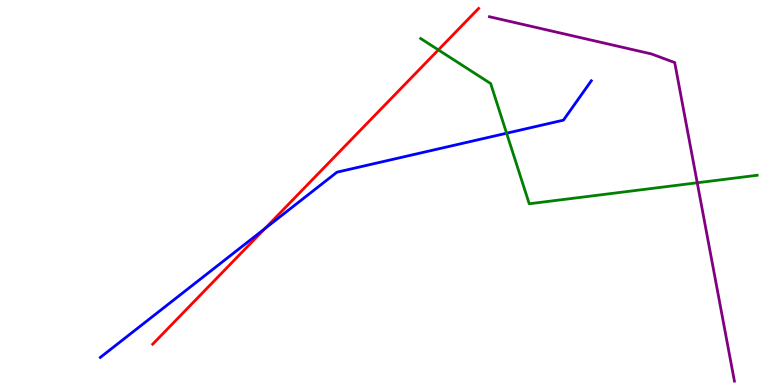[{'lines': ['blue', 'red'], 'intersections': [{'x': 3.42, 'y': 4.06}]}, {'lines': ['green', 'red'], 'intersections': [{'x': 5.66, 'y': 8.7}]}, {'lines': ['purple', 'red'], 'intersections': []}, {'lines': ['blue', 'green'], 'intersections': [{'x': 6.54, 'y': 6.54}]}, {'lines': ['blue', 'purple'], 'intersections': []}, {'lines': ['green', 'purple'], 'intersections': [{'x': 9.0, 'y': 5.25}]}]